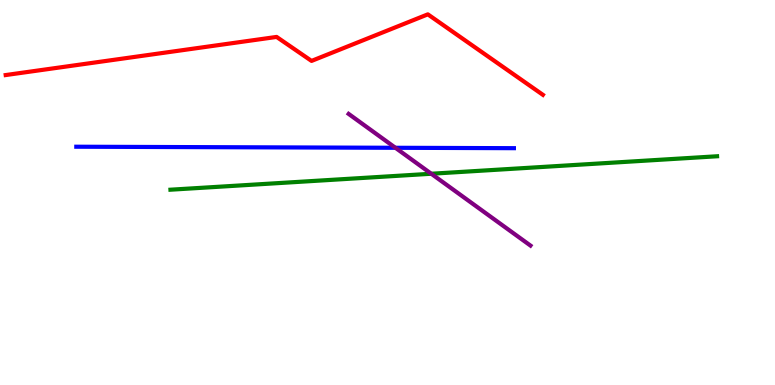[{'lines': ['blue', 'red'], 'intersections': []}, {'lines': ['green', 'red'], 'intersections': []}, {'lines': ['purple', 'red'], 'intersections': []}, {'lines': ['blue', 'green'], 'intersections': []}, {'lines': ['blue', 'purple'], 'intersections': [{'x': 5.1, 'y': 6.16}]}, {'lines': ['green', 'purple'], 'intersections': [{'x': 5.56, 'y': 5.49}]}]